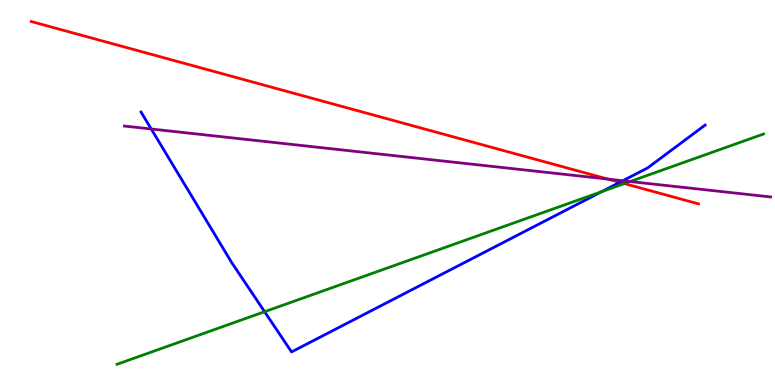[{'lines': ['blue', 'red'], 'intersections': [{'x': 8.0, 'y': 5.26}]}, {'lines': ['green', 'red'], 'intersections': [{'x': 8.06, 'y': 5.23}]}, {'lines': ['purple', 'red'], 'intersections': [{'x': 7.84, 'y': 5.35}]}, {'lines': ['blue', 'green'], 'intersections': [{'x': 3.41, 'y': 1.9}, {'x': 7.76, 'y': 5.02}]}, {'lines': ['blue', 'purple'], 'intersections': [{'x': 1.95, 'y': 6.65}, {'x': 8.04, 'y': 5.31}]}, {'lines': ['green', 'purple'], 'intersections': [{'x': 8.13, 'y': 5.28}]}]